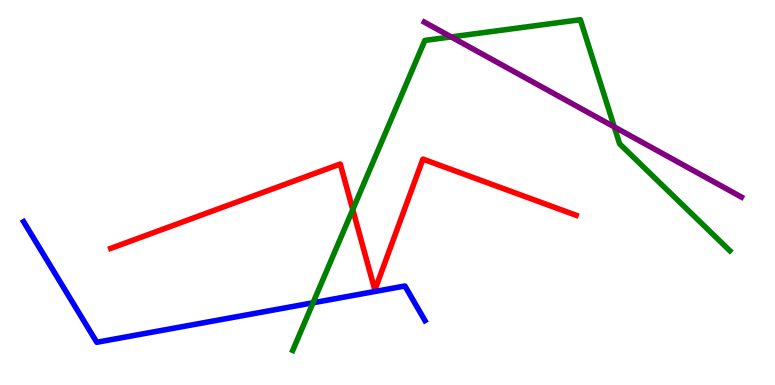[{'lines': ['blue', 'red'], 'intersections': []}, {'lines': ['green', 'red'], 'intersections': [{'x': 4.55, 'y': 4.56}]}, {'lines': ['purple', 'red'], 'intersections': []}, {'lines': ['blue', 'green'], 'intersections': [{'x': 4.04, 'y': 2.14}]}, {'lines': ['blue', 'purple'], 'intersections': []}, {'lines': ['green', 'purple'], 'intersections': [{'x': 5.82, 'y': 9.04}, {'x': 7.93, 'y': 6.7}]}]